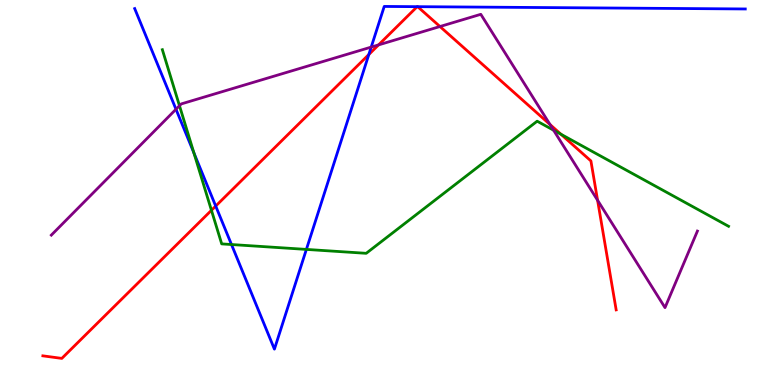[{'lines': ['blue', 'red'], 'intersections': [{'x': 2.78, 'y': 4.65}, {'x': 4.76, 'y': 8.58}, {'x': 5.38, 'y': 9.83}, {'x': 5.39, 'y': 9.83}]}, {'lines': ['green', 'red'], 'intersections': [{'x': 2.73, 'y': 4.54}, {'x': 7.24, 'y': 6.51}]}, {'lines': ['purple', 'red'], 'intersections': [{'x': 4.88, 'y': 8.83}, {'x': 5.68, 'y': 9.31}, {'x': 7.1, 'y': 6.77}, {'x': 7.71, 'y': 4.8}]}, {'lines': ['blue', 'green'], 'intersections': [{'x': 2.5, 'y': 6.03}, {'x': 2.99, 'y': 3.65}, {'x': 3.95, 'y': 3.52}]}, {'lines': ['blue', 'purple'], 'intersections': [{'x': 2.27, 'y': 7.16}, {'x': 4.79, 'y': 8.78}]}, {'lines': ['green', 'purple'], 'intersections': [{'x': 2.32, 'y': 7.25}, {'x': 7.14, 'y': 6.62}]}]